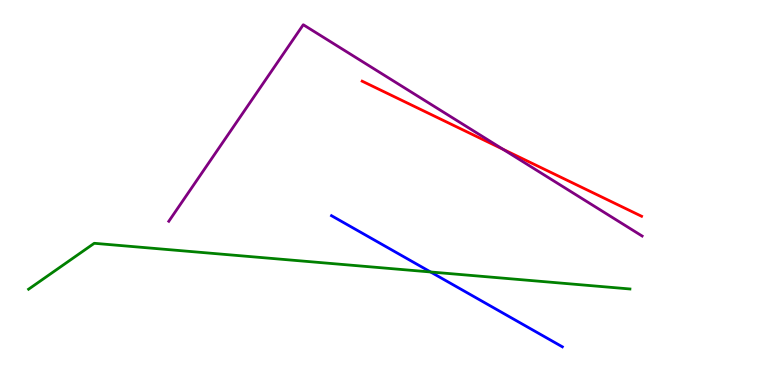[{'lines': ['blue', 'red'], 'intersections': []}, {'lines': ['green', 'red'], 'intersections': []}, {'lines': ['purple', 'red'], 'intersections': [{'x': 6.49, 'y': 6.12}]}, {'lines': ['blue', 'green'], 'intersections': [{'x': 5.56, 'y': 2.94}]}, {'lines': ['blue', 'purple'], 'intersections': []}, {'lines': ['green', 'purple'], 'intersections': []}]